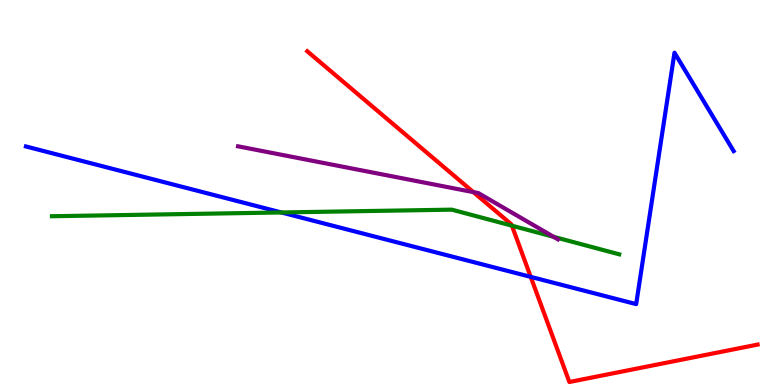[{'lines': ['blue', 'red'], 'intersections': [{'x': 6.85, 'y': 2.81}]}, {'lines': ['green', 'red'], 'intersections': [{'x': 6.61, 'y': 4.14}]}, {'lines': ['purple', 'red'], 'intersections': [{'x': 6.11, 'y': 5.01}]}, {'lines': ['blue', 'green'], 'intersections': [{'x': 3.63, 'y': 4.48}]}, {'lines': ['blue', 'purple'], 'intersections': []}, {'lines': ['green', 'purple'], 'intersections': [{'x': 7.14, 'y': 3.85}]}]